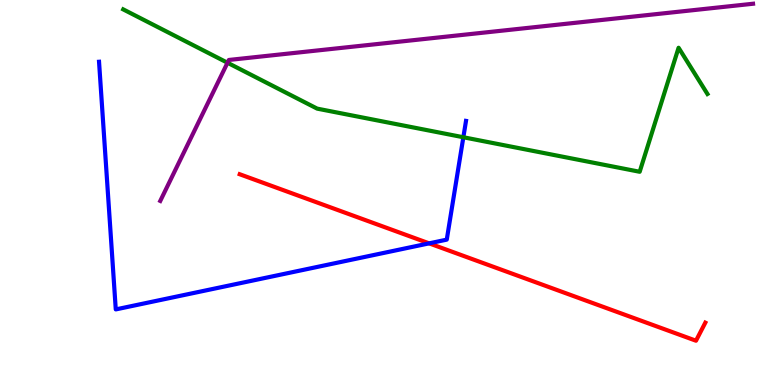[{'lines': ['blue', 'red'], 'intersections': [{'x': 5.54, 'y': 3.68}]}, {'lines': ['green', 'red'], 'intersections': []}, {'lines': ['purple', 'red'], 'intersections': []}, {'lines': ['blue', 'green'], 'intersections': [{'x': 5.98, 'y': 6.44}]}, {'lines': ['blue', 'purple'], 'intersections': []}, {'lines': ['green', 'purple'], 'intersections': [{'x': 2.94, 'y': 8.37}]}]